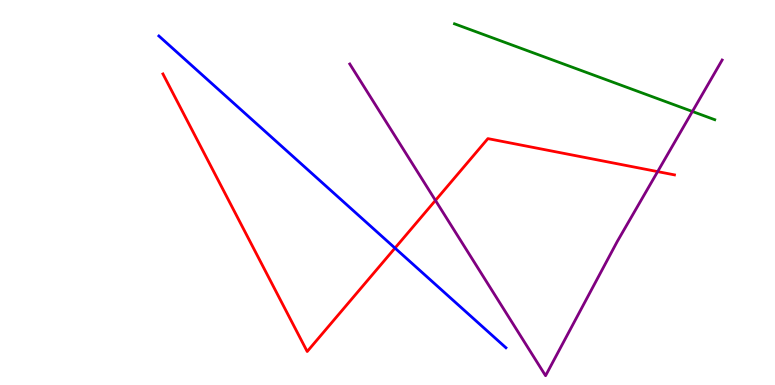[{'lines': ['blue', 'red'], 'intersections': [{'x': 5.1, 'y': 3.56}]}, {'lines': ['green', 'red'], 'intersections': []}, {'lines': ['purple', 'red'], 'intersections': [{'x': 5.62, 'y': 4.79}, {'x': 8.49, 'y': 5.54}]}, {'lines': ['blue', 'green'], 'intersections': []}, {'lines': ['blue', 'purple'], 'intersections': []}, {'lines': ['green', 'purple'], 'intersections': [{'x': 8.93, 'y': 7.1}]}]